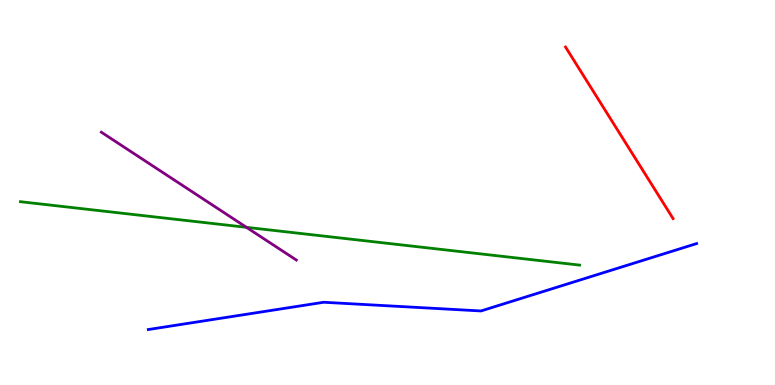[{'lines': ['blue', 'red'], 'intersections': []}, {'lines': ['green', 'red'], 'intersections': []}, {'lines': ['purple', 'red'], 'intersections': []}, {'lines': ['blue', 'green'], 'intersections': []}, {'lines': ['blue', 'purple'], 'intersections': []}, {'lines': ['green', 'purple'], 'intersections': [{'x': 3.18, 'y': 4.1}]}]